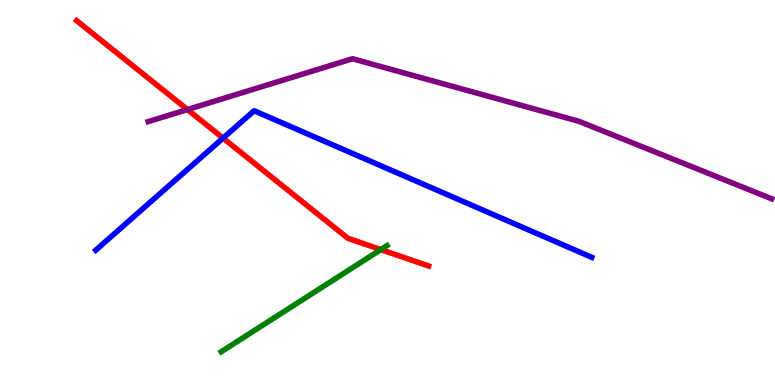[{'lines': ['blue', 'red'], 'intersections': [{'x': 2.88, 'y': 6.41}]}, {'lines': ['green', 'red'], 'intersections': [{'x': 4.91, 'y': 3.52}]}, {'lines': ['purple', 'red'], 'intersections': [{'x': 2.42, 'y': 7.15}]}, {'lines': ['blue', 'green'], 'intersections': []}, {'lines': ['blue', 'purple'], 'intersections': []}, {'lines': ['green', 'purple'], 'intersections': []}]